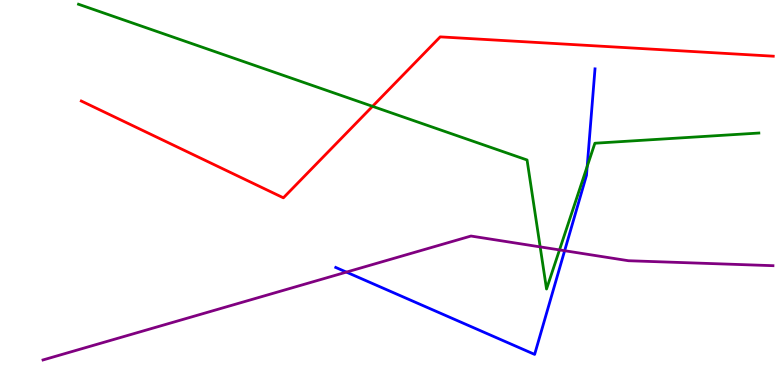[{'lines': ['blue', 'red'], 'intersections': []}, {'lines': ['green', 'red'], 'intersections': [{'x': 4.81, 'y': 7.24}]}, {'lines': ['purple', 'red'], 'intersections': []}, {'lines': ['blue', 'green'], 'intersections': [{'x': 7.58, 'y': 5.68}]}, {'lines': ['blue', 'purple'], 'intersections': [{'x': 4.47, 'y': 2.93}, {'x': 7.29, 'y': 3.49}]}, {'lines': ['green', 'purple'], 'intersections': [{'x': 6.97, 'y': 3.59}, {'x': 7.22, 'y': 3.51}]}]